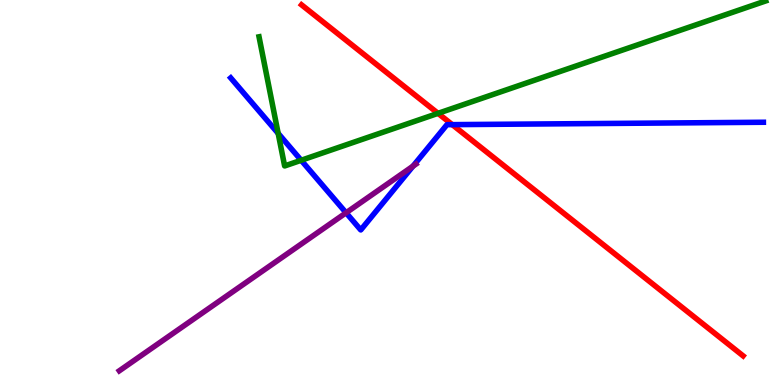[{'lines': ['blue', 'red'], 'intersections': [{'x': 5.84, 'y': 6.76}]}, {'lines': ['green', 'red'], 'intersections': [{'x': 5.65, 'y': 7.06}]}, {'lines': ['purple', 'red'], 'intersections': []}, {'lines': ['blue', 'green'], 'intersections': [{'x': 3.59, 'y': 6.54}, {'x': 3.89, 'y': 5.84}]}, {'lines': ['blue', 'purple'], 'intersections': [{'x': 4.47, 'y': 4.47}, {'x': 5.33, 'y': 5.68}]}, {'lines': ['green', 'purple'], 'intersections': []}]